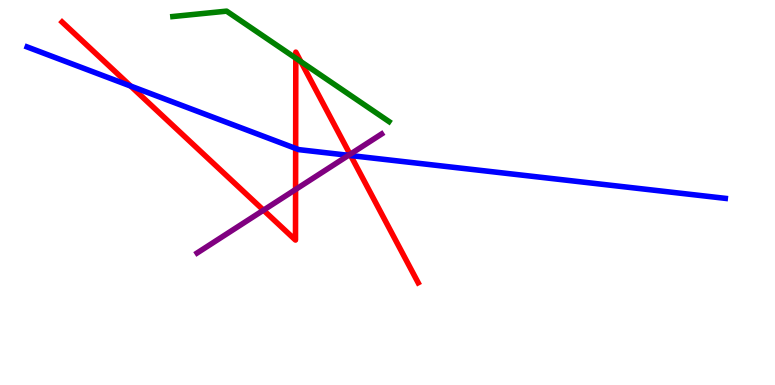[{'lines': ['blue', 'red'], 'intersections': [{'x': 1.69, 'y': 7.76}, {'x': 3.81, 'y': 6.14}, {'x': 4.53, 'y': 5.96}]}, {'lines': ['green', 'red'], 'intersections': [{'x': 3.82, 'y': 8.49}, {'x': 3.88, 'y': 8.4}]}, {'lines': ['purple', 'red'], 'intersections': [{'x': 3.4, 'y': 4.54}, {'x': 3.81, 'y': 5.08}, {'x': 4.52, 'y': 5.99}]}, {'lines': ['blue', 'green'], 'intersections': []}, {'lines': ['blue', 'purple'], 'intersections': [{'x': 4.5, 'y': 5.97}]}, {'lines': ['green', 'purple'], 'intersections': []}]